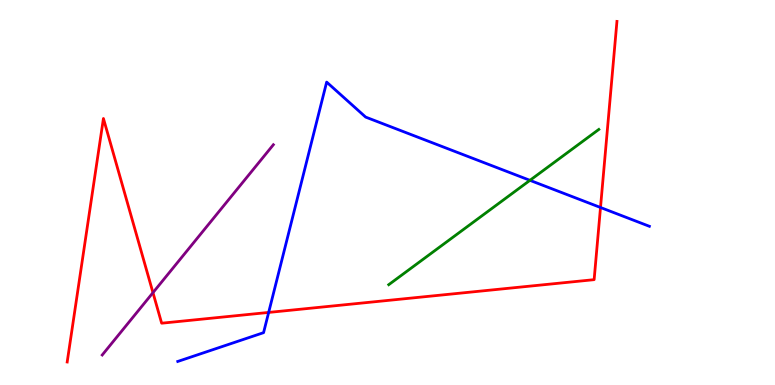[{'lines': ['blue', 'red'], 'intersections': [{'x': 3.47, 'y': 1.88}, {'x': 7.75, 'y': 4.61}]}, {'lines': ['green', 'red'], 'intersections': []}, {'lines': ['purple', 'red'], 'intersections': [{'x': 1.97, 'y': 2.4}]}, {'lines': ['blue', 'green'], 'intersections': [{'x': 6.84, 'y': 5.32}]}, {'lines': ['blue', 'purple'], 'intersections': []}, {'lines': ['green', 'purple'], 'intersections': []}]